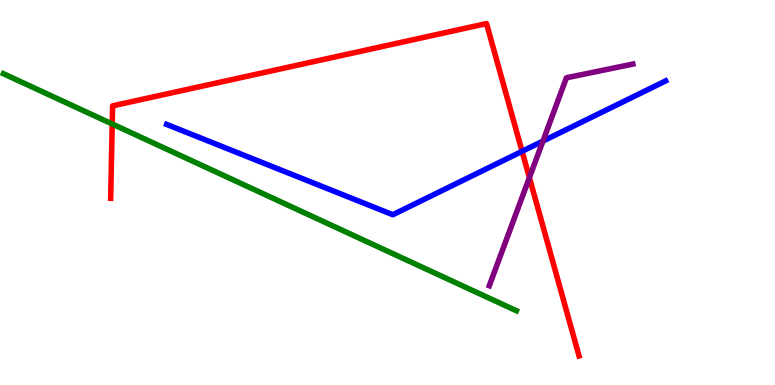[{'lines': ['blue', 'red'], 'intersections': [{'x': 6.74, 'y': 6.07}]}, {'lines': ['green', 'red'], 'intersections': [{'x': 1.45, 'y': 6.78}]}, {'lines': ['purple', 'red'], 'intersections': [{'x': 6.83, 'y': 5.39}]}, {'lines': ['blue', 'green'], 'intersections': []}, {'lines': ['blue', 'purple'], 'intersections': [{'x': 7.01, 'y': 6.34}]}, {'lines': ['green', 'purple'], 'intersections': []}]